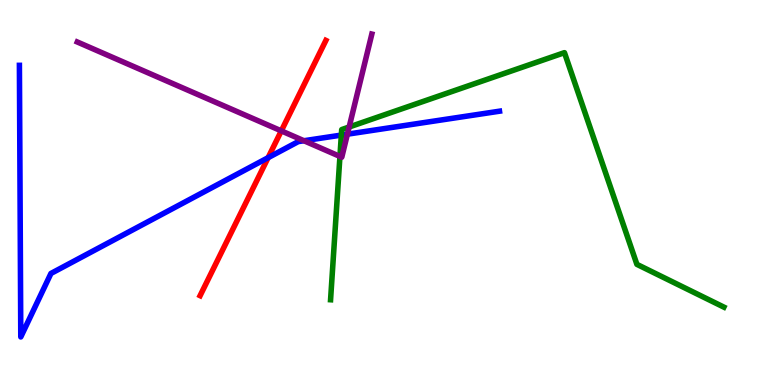[{'lines': ['blue', 'red'], 'intersections': [{'x': 3.46, 'y': 5.9}]}, {'lines': ['green', 'red'], 'intersections': []}, {'lines': ['purple', 'red'], 'intersections': [{'x': 3.63, 'y': 6.6}]}, {'lines': ['blue', 'green'], 'intersections': [{'x': 4.4, 'y': 6.49}]}, {'lines': ['blue', 'purple'], 'intersections': [{'x': 3.92, 'y': 6.34}, {'x': 4.48, 'y': 6.51}]}, {'lines': ['green', 'purple'], 'intersections': [{'x': 4.39, 'y': 5.94}, {'x': 4.51, 'y': 6.7}]}]